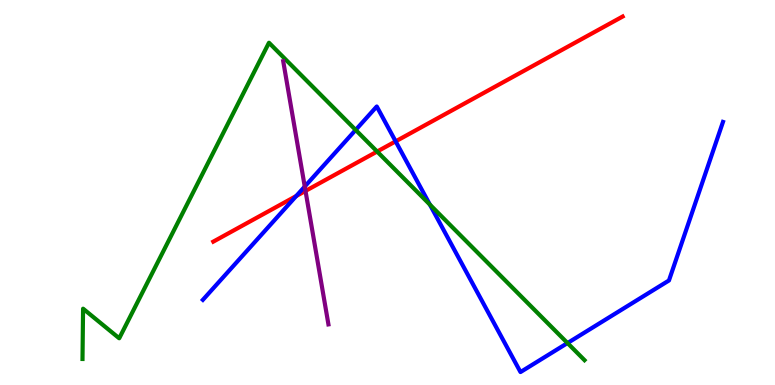[{'lines': ['blue', 'red'], 'intersections': [{'x': 3.82, 'y': 4.91}, {'x': 5.11, 'y': 6.33}]}, {'lines': ['green', 'red'], 'intersections': [{'x': 4.87, 'y': 6.06}]}, {'lines': ['purple', 'red'], 'intersections': [{'x': 3.94, 'y': 5.04}]}, {'lines': ['blue', 'green'], 'intersections': [{'x': 4.59, 'y': 6.62}, {'x': 5.55, 'y': 4.69}, {'x': 7.32, 'y': 1.09}]}, {'lines': ['blue', 'purple'], 'intersections': [{'x': 3.93, 'y': 5.15}]}, {'lines': ['green', 'purple'], 'intersections': []}]